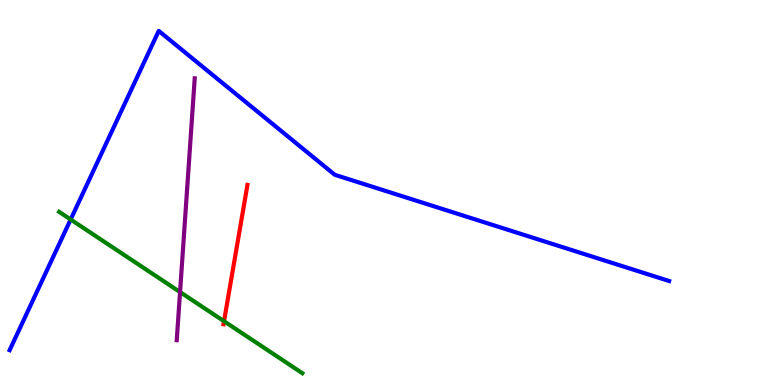[{'lines': ['blue', 'red'], 'intersections': []}, {'lines': ['green', 'red'], 'intersections': [{'x': 2.89, 'y': 1.66}]}, {'lines': ['purple', 'red'], 'intersections': []}, {'lines': ['blue', 'green'], 'intersections': [{'x': 0.912, 'y': 4.3}]}, {'lines': ['blue', 'purple'], 'intersections': []}, {'lines': ['green', 'purple'], 'intersections': [{'x': 2.32, 'y': 2.41}]}]